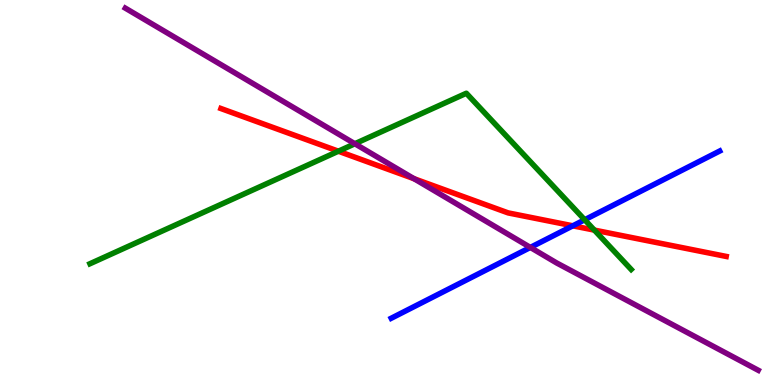[{'lines': ['blue', 'red'], 'intersections': [{'x': 7.39, 'y': 4.13}]}, {'lines': ['green', 'red'], 'intersections': [{'x': 4.37, 'y': 6.07}, {'x': 7.67, 'y': 4.02}]}, {'lines': ['purple', 'red'], 'intersections': [{'x': 5.34, 'y': 5.36}]}, {'lines': ['blue', 'green'], 'intersections': [{'x': 7.54, 'y': 4.29}]}, {'lines': ['blue', 'purple'], 'intersections': [{'x': 6.84, 'y': 3.57}]}, {'lines': ['green', 'purple'], 'intersections': [{'x': 4.58, 'y': 6.27}]}]